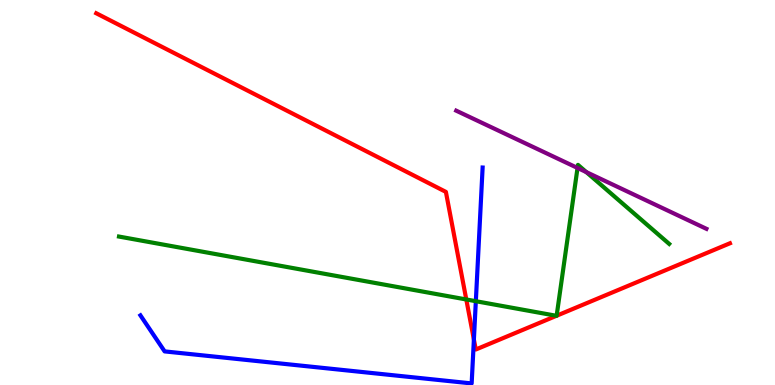[{'lines': ['blue', 'red'], 'intersections': [{'x': 6.11, 'y': 1.18}]}, {'lines': ['green', 'red'], 'intersections': [{'x': 6.02, 'y': 2.22}, {'x': 7.18, 'y': 1.8}, {'x': 7.18, 'y': 1.8}]}, {'lines': ['purple', 'red'], 'intersections': []}, {'lines': ['blue', 'green'], 'intersections': [{'x': 6.14, 'y': 2.18}]}, {'lines': ['blue', 'purple'], 'intersections': []}, {'lines': ['green', 'purple'], 'intersections': [{'x': 7.45, 'y': 5.64}, {'x': 7.57, 'y': 5.53}]}]